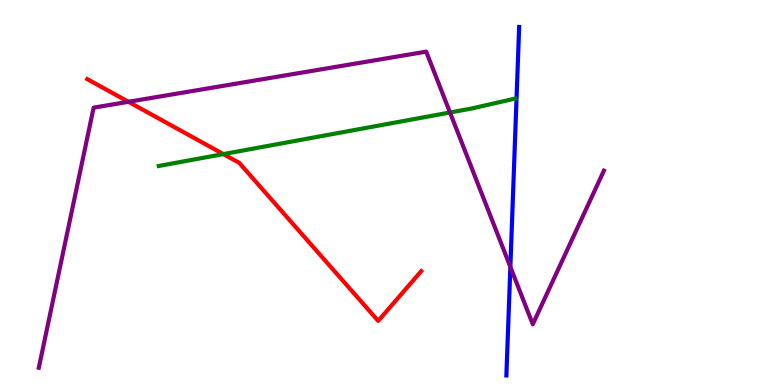[{'lines': ['blue', 'red'], 'intersections': []}, {'lines': ['green', 'red'], 'intersections': [{'x': 2.88, 'y': 6.0}]}, {'lines': ['purple', 'red'], 'intersections': [{'x': 1.66, 'y': 7.36}]}, {'lines': ['blue', 'green'], 'intersections': []}, {'lines': ['blue', 'purple'], 'intersections': [{'x': 6.59, 'y': 3.07}]}, {'lines': ['green', 'purple'], 'intersections': [{'x': 5.81, 'y': 7.08}]}]